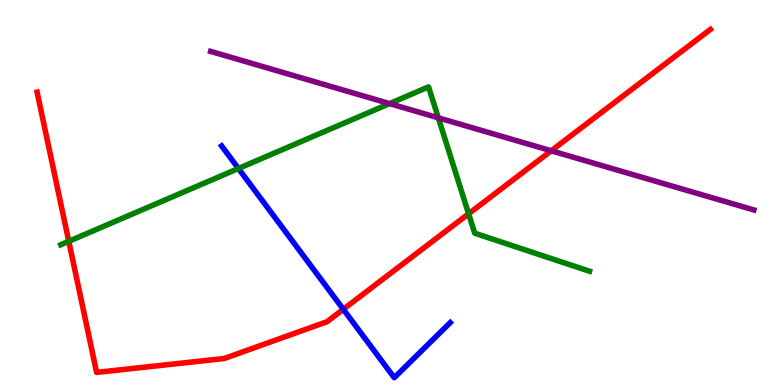[{'lines': ['blue', 'red'], 'intersections': [{'x': 4.43, 'y': 1.97}]}, {'lines': ['green', 'red'], 'intersections': [{'x': 0.888, 'y': 3.73}, {'x': 6.05, 'y': 4.45}]}, {'lines': ['purple', 'red'], 'intersections': [{'x': 7.11, 'y': 6.08}]}, {'lines': ['blue', 'green'], 'intersections': [{'x': 3.08, 'y': 5.62}]}, {'lines': ['blue', 'purple'], 'intersections': []}, {'lines': ['green', 'purple'], 'intersections': [{'x': 5.03, 'y': 7.31}, {'x': 5.66, 'y': 6.94}]}]